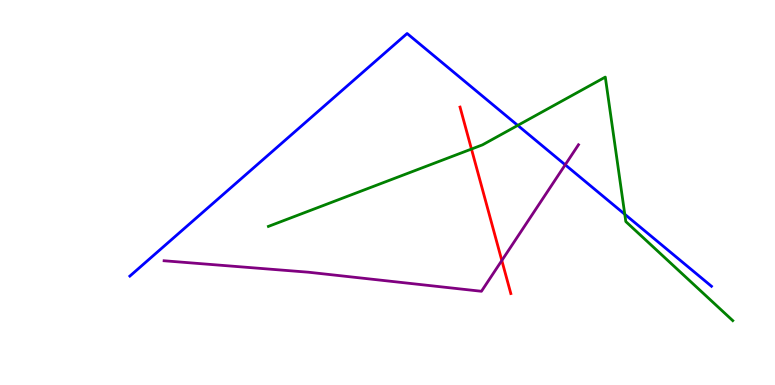[{'lines': ['blue', 'red'], 'intersections': []}, {'lines': ['green', 'red'], 'intersections': [{'x': 6.08, 'y': 6.13}]}, {'lines': ['purple', 'red'], 'intersections': [{'x': 6.48, 'y': 3.23}]}, {'lines': ['blue', 'green'], 'intersections': [{'x': 6.68, 'y': 6.74}, {'x': 8.06, 'y': 4.43}]}, {'lines': ['blue', 'purple'], 'intersections': [{'x': 7.29, 'y': 5.72}]}, {'lines': ['green', 'purple'], 'intersections': []}]